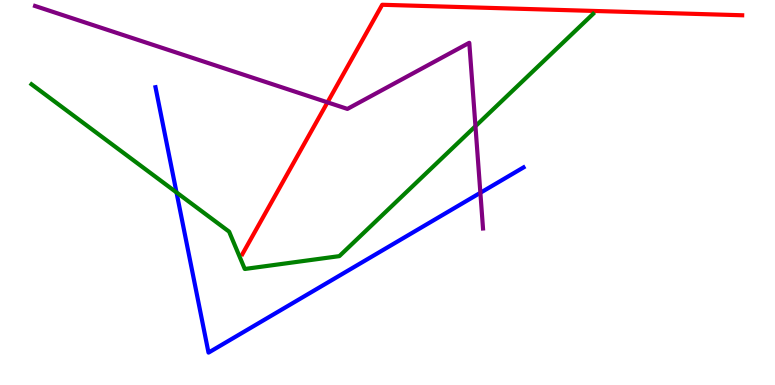[{'lines': ['blue', 'red'], 'intersections': []}, {'lines': ['green', 'red'], 'intersections': []}, {'lines': ['purple', 'red'], 'intersections': [{'x': 4.23, 'y': 7.34}]}, {'lines': ['blue', 'green'], 'intersections': [{'x': 2.28, 'y': 5.0}]}, {'lines': ['blue', 'purple'], 'intersections': [{'x': 6.2, 'y': 4.99}]}, {'lines': ['green', 'purple'], 'intersections': [{'x': 6.13, 'y': 6.72}]}]